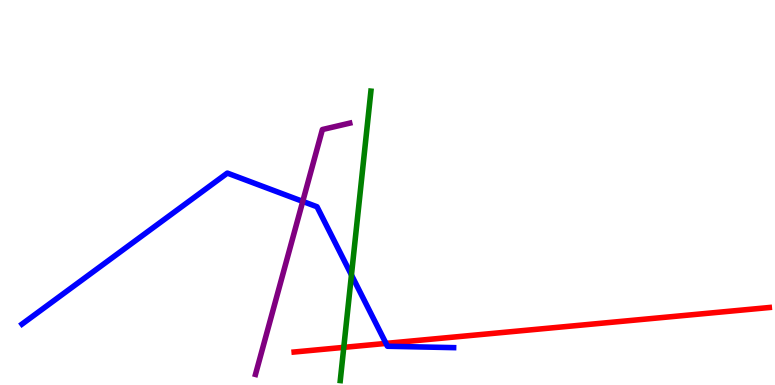[{'lines': ['blue', 'red'], 'intersections': [{'x': 4.98, 'y': 1.08}]}, {'lines': ['green', 'red'], 'intersections': [{'x': 4.44, 'y': 0.977}]}, {'lines': ['purple', 'red'], 'intersections': []}, {'lines': ['blue', 'green'], 'intersections': [{'x': 4.53, 'y': 2.86}]}, {'lines': ['blue', 'purple'], 'intersections': [{'x': 3.91, 'y': 4.77}]}, {'lines': ['green', 'purple'], 'intersections': []}]